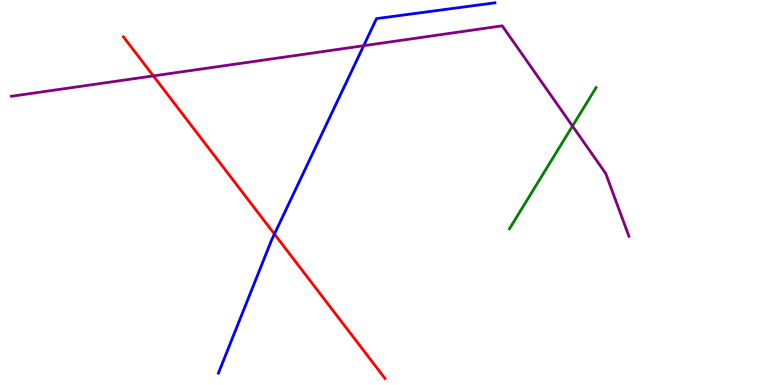[{'lines': ['blue', 'red'], 'intersections': [{'x': 3.54, 'y': 3.92}]}, {'lines': ['green', 'red'], 'intersections': []}, {'lines': ['purple', 'red'], 'intersections': [{'x': 1.98, 'y': 8.03}]}, {'lines': ['blue', 'green'], 'intersections': []}, {'lines': ['blue', 'purple'], 'intersections': [{'x': 4.69, 'y': 8.81}]}, {'lines': ['green', 'purple'], 'intersections': [{'x': 7.39, 'y': 6.73}]}]